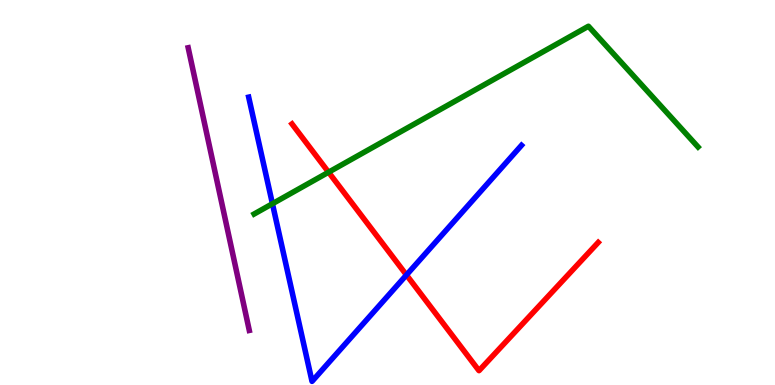[{'lines': ['blue', 'red'], 'intersections': [{'x': 5.24, 'y': 2.86}]}, {'lines': ['green', 'red'], 'intersections': [{'x': 4.24, 'y': 5.53}]}, {'lines': ['purple', 'red'], 'intersections': []}, {'lines': ['blue', 'green'], 'intersections': [{'x': 3.52, 'y': 4.71}]}, {'lines': ['blue', 'purple'], 'intersections': []}, {'lines': ['green', 'purple'], 'intersections': []}]